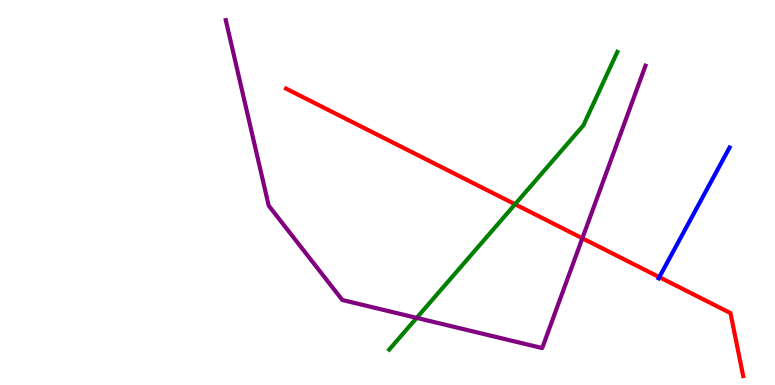[{'lines': ['blue', 'red'], 'intersections': [{'x': 8.51, 'y': 2.8}]}, {'lines': ['green', 'red'], 'intersections': [{'x': 6.65, 'y': 4.69}]}, {'lines': ['purple', 'red'], 'intersections': [{'x': 7.51, 'y': 3.81}]}, {'lines': ['blue', 'green'], 'intersections': []}, {'lines': ['blue', 'purple'], 'intersections': []}, {'lines': ['green', 'purple'], 'intersections': [{'x': 5.38, 'y': 1.74}]}]